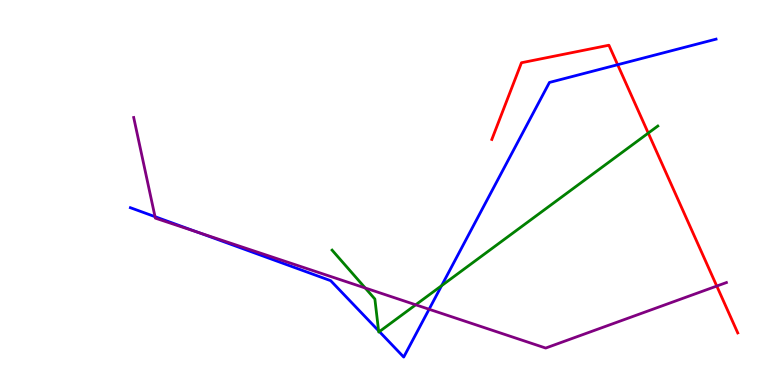[{'lines': ['blue', 'red'], 'intersections': [{'x': 7.97, 'y': 8.32}]}, {'lines': ['green', 'red'], 'intersections': [{'x': 8.36, 'y': 6.54}]}, {'lines': ['purple', 'red'], 'intersections': [{'x': 9.25, 'y': 2.57}]}, {'lines': ['blue', 'green'], 'intersections': [{'x': 4.88, 'y': 1.41}, {'x': 4.9, 'y': 1.39}, {'x': 5.7, 'y': 2.58}]}, {'lines': ['blue', 'purple'], 'intersections': [{'x': 2.0, 'y': 4.37}, {'x': 2.55, 'y': 3.97}, {'x': 5.54, 'y': 1.97}]}, {'lines': ['green', 'purple'], 'intersections': [{'x': 4.71, 'y': 2.52}, {'x': 5.36, 'y': 2.08}]}]